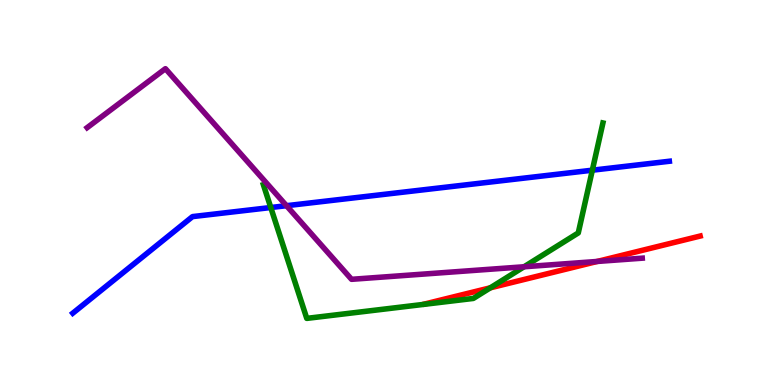[{'lines': ['blue', 'red'], 'intersections': []}, {'lines': ['green', 'red'], 'intersections': [{'x': 6.33, 'y': 2.52}]}, {'lines': ['purple', 'red'], 'intersections': [{'x': 7.71, 'y': 3.21}]}, {'lines': ['blue', 'green'], 'intersections': [{'x': 3.49, 'y': 4.61}, {'x': 7.64, 'y': 5.58}]}, {'lines': ['blue', 'purple'], 'intersections': [{'x': 3.7, 'y': 4.66}]}, {'lines': ['green', 'purple'], 'intersections': [{'x': 6.76, 'y': 3.07}]}]